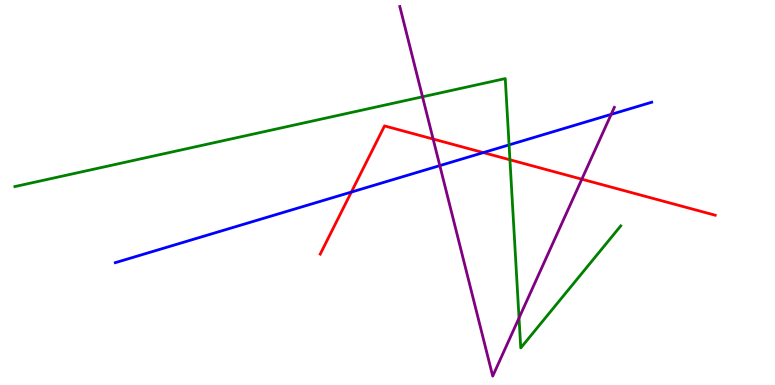[{'lines': ['blue', 'red'], 'intersections': [{'x': 4.53, 'y': 5.01}, {'x': 6.24, 'y': 6.04}]}, {'lines': ['green', 'red'], 'intersections': [{'x': 6.58, 'y': 5.85}]}, {'lines': ['purple', 'red'], 'intersections': [{'x': 5.59, 'y': 6.39}, {'x': 7.51, 'y': 5.35}]}, {'lines': ['blue', 'green'], 'intersections': [{'x': 6.57, 'y': 6.24}]}, {'lines': ['blue', 'purple'], 'intersections': [{'x': 5.68, 'y': 5.7}, {'x': 7.89, 'y': 7.03}]}, {'lines': ['green', 'purple'], 'intersections': [{'x': 5.45, 'y': 7.49}, {'x': 6.7, 'y': 1.74}]}]